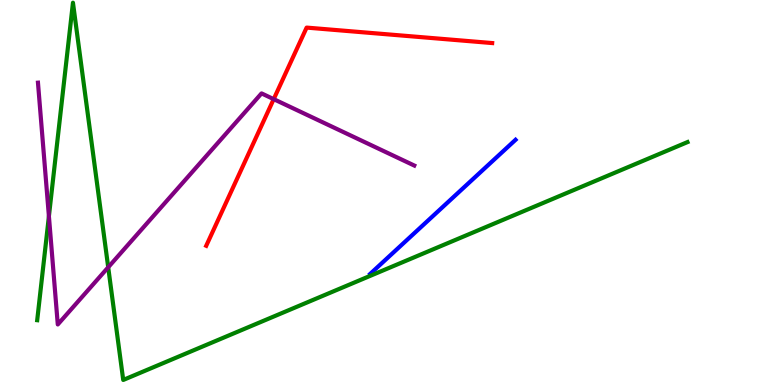[{'lines': ['blue', 'red'], 'intersections': []}, {'lines': ['green', 'red'], 'intersections': []}, {'lines': ['purple', 'red'], 'intersections': [{'x': 3.53, 'y': 7.42}]}, {'lines': ['blue', 'green'], 'intersections': []}, {'lines': ['blue', 'purple'], 'intersections': []}, {'lines': ['green', 'purple'], 'intersections': [{'x': 0.631, 'y': 4.38}, {'x': 1.4, 'y': 3.06}]}]